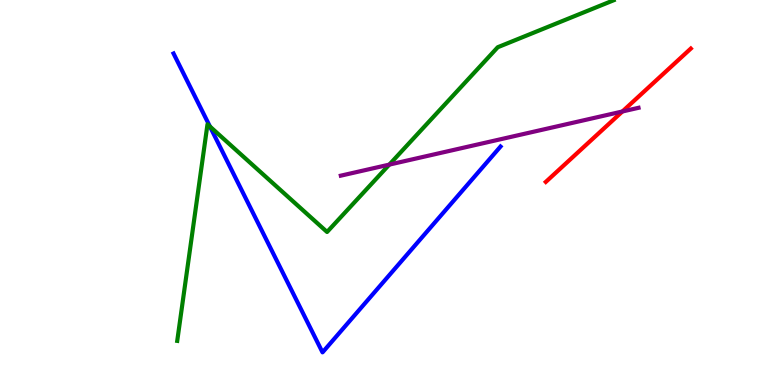[{'lines': ['blue', 'red'], 'intersections': []}, {'lines': ['green', 'red'], 'intersections': []}, {'lines': ['purple', 'red'], 'intersections': [{'x': 8.03, 'y': 7.1}]}, {'lines': ['blue', 'green'], 'intersections': [{'x': 2.71, 'y': 6.71}]}, {'lines': ['blue', 'purple'], 'intersections': []}, {'lines': ['green', 'purple'], 'intersections': [{'x': 5.02, 'y': 5.72}]}]